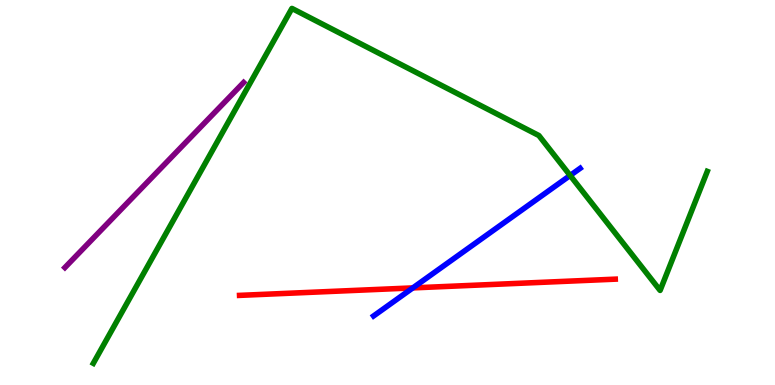[{'lines': ['blue', 'red'], 'intersections': [{'x': 5.33, 'y': 2.52}]}, {'lines': ['green', 'red'], 'intersections': []}, {'lines': ['purple', 'red'], 'intersections': []}, {'lines': ['blue', 'green'], 'intersections': [{'x': 7.36, 'y': 5.44}]}, {'lines': ['blue', 'purple'], 'intersections': []}, {'lines': ['green', 'purple'], 'intersections': []}]